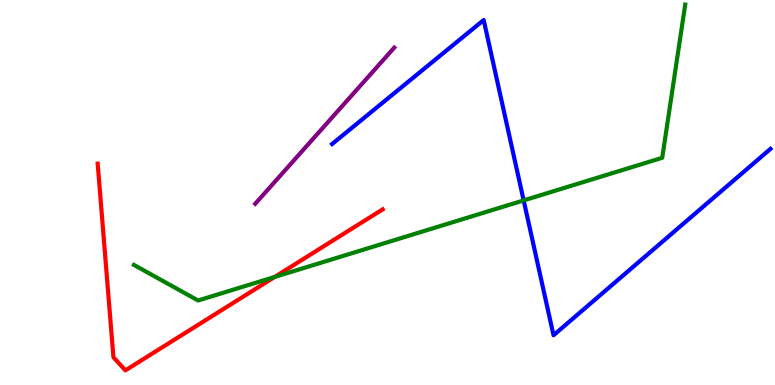[{'lines': ['blue', 'red'], 'intersections': []}, {'lines': ['green', 'red'], 'intersections': [{'x': 3.54, 'y': 2.81}]}, {'lines': ['purple', 'red'], 'intersections': []}, {'lines': ['blue', 'green'], 'intersections': [{'x': 6.76, 'y': 4.79}]}, {'lines': ['blue', 'purple'], 'intersections': []}, {'lines': ['green', 'purple'], 'intersections': []}]